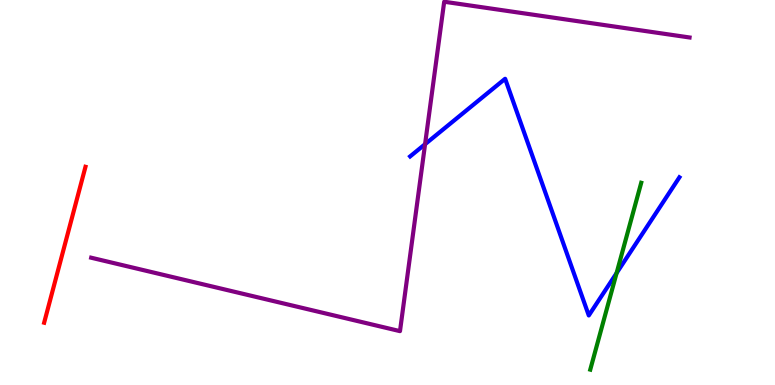[{'lines': ['blue', 'red'], 'intersections': []}, {'lines': ['green', 'red'], 'intersections': []}, {'lines': ['purple', 'red'], 'intersections': []}, {'lines': ['blue', 'green'], 'intersections': [{'x': 7.96, 'y': 2.91}]}, {'lines': ['blue', 'purple'], 'intersections': [{'x': 5.48, 'y': 6.25}]}, {'lines': ['green', 'purple'], 'intersections': []}]